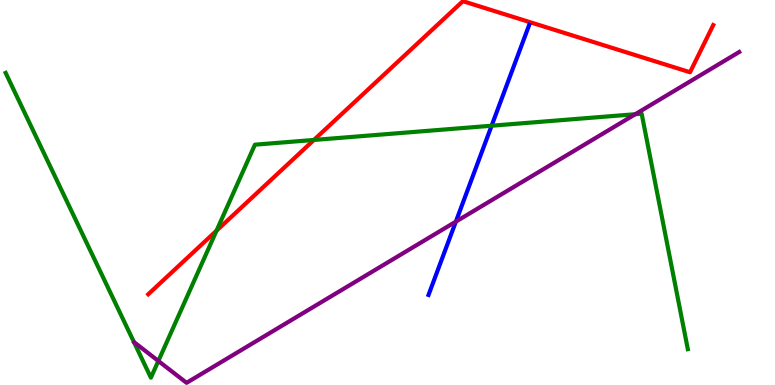[{'lines': ['blue', 'red'], 'intersections': []}, {'lines': ['green', 'red'], 'intersections': [{'x': 2.79, 'y': 4.01}, {'x': 4.05, 'y': 6.36}]}, {'lines': ['purple', 'red'], 'intersections': []}, {'lines': ['blue', 'green'], 'intersections': [{'x': 6.34, 'y': 6.73}]}, {'lines': ['blue', 'purple'], 'intersections': [{'x': 5.88, 'y': 4.24}]}, {'lines': ['green', 'purple'], 'intersections': [{'x': 2.04, 'y': 0.624}, {'x': 8.2, 'y': 7.03}]}]